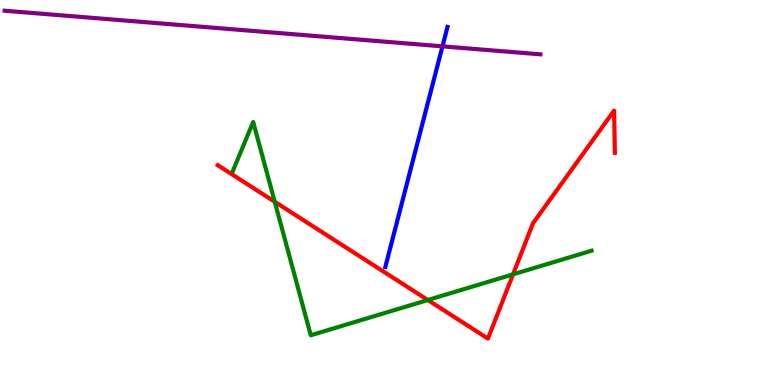[{'lines': ['blue', 'red'], 'intersections': []}, {'lines': ['green', 'red'], 'intersections': [{'x': 3.54, 'y': 4.76}, {'x': 5.52, 'y': 2.21}, {'x': 6.62, 'y': 2.87}]}, {'lines': ['purple', 'red'], 'intersections': []}, {'lines': ['blue', 'green'], 'intersections': []}, {'lines': ['blue', 'purple'], 'intersections': [{'x': 5.71, 'y': 8.8}]}, {'lines': ['green', 'purple'], 'intersections': []}]